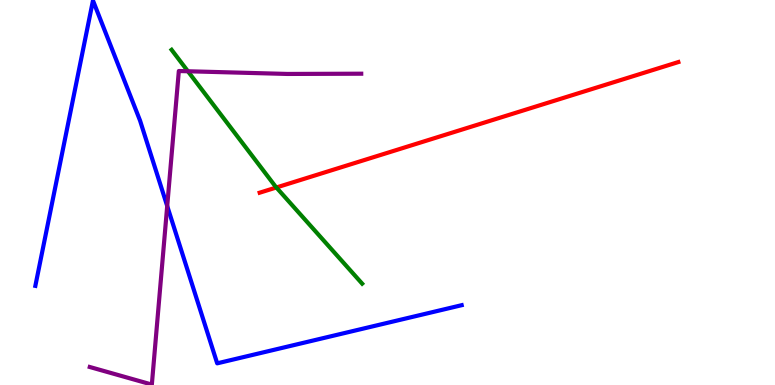[{'lines': ['blue', 'red'], 'intersections': []}, {'lines': ['green', 'red'], 'intersections': [{'x': 3.57, 'y': 5.13}]}, {'lines': ['purple', 'red'], 'intersections': []}, {'lines': ['blue', 'green'], 'intersections': []}, {'lines': ['blue', 'purple'], 'intersections': [{'x': 2.16, 'y': 4.65}]}, {'lines': ['green', 'purple'], 'intersections': [{'x': 2.42, 'y': 8.15}]}]